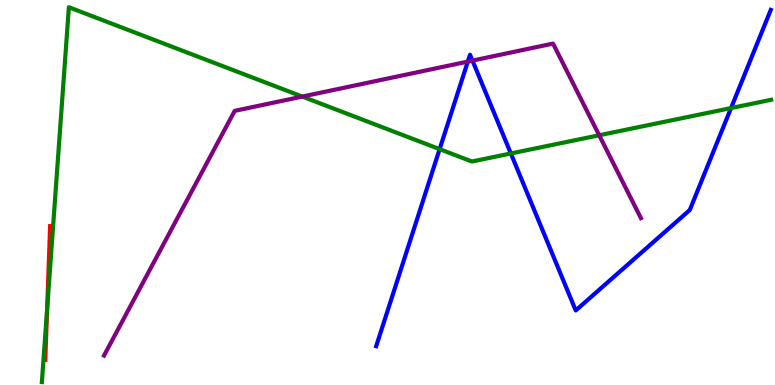[{'lines': ['blue', 'red'], 'intersections': []}, {'lines': ['green', 'red'], 'intersections': [{'x': 0.608, 'y': 1.98}]}, {'lines': ['purple', 'red'], 'intersections': []}, {'lines': ['blue', 'green'], 'intersections': [{'x': 5.67, 'y': 6.13}, {'x': 6.59, 'y': 6.01}, {'x': 9.43, 'y': 7.19}]}, {'lines': ['blue', 'purple'], 'intersections': [{'x': 6.04, 'y': 8.4}, {'x': 6.1, 'y': 8.43}]}, {'lines': ['green', 'purple'], 'intersections': [{'x': 3.9, 'y': 7.49}, {'x': 7.73, 'y': 6.49}]}]